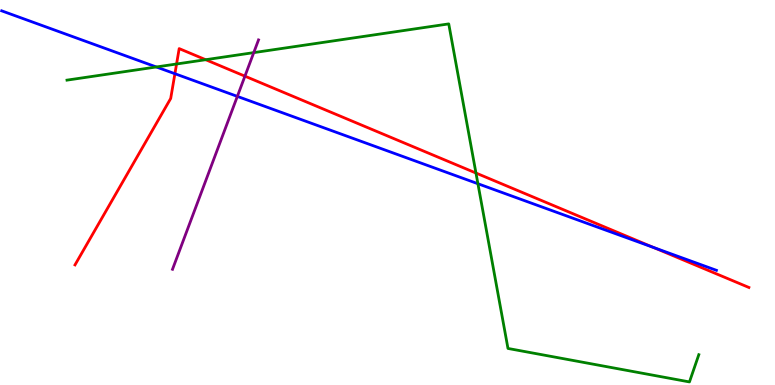[{'lines': ['blue', 'red'], 'intersections': [{'x': 2.26, 'y': 8.09}, {'x': 8.43, 'y': 3.57}]}, {'lines': ['green', 'red'], 'intersections': [{'x': 2.28, 'y': 8.34}, {'x': 2.65, 'y': 8.45}, {'x': 6.14, 'y': 5.51}]}, {'lines': ['purple', 'red'], 'intersections': [{'x': 3.16, 'y': 8.02}]}, {'lines': ['blue', 'green'], 'intersections': [{'x': 2.02, 'y': 8.26}, {'x': 6.17, 'y': 5.23}]}, {'lines': ['blue', 'purple'], 'intersections': [{'x': 3.06, 'y': 7.5}]}, {'lines': ['green', 'purple'], 'intersections': [{'x': 3.27, 'y': 8.63}]}]